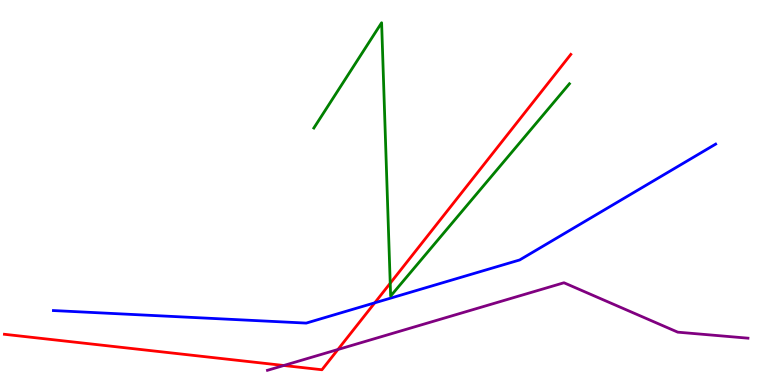[{'lines': ['blue', 'red'], 'intersections': [{'x': 4.84, 'y': 2.13}]}, {'lines': ['green', 'red'], 'intersections': [{'x': 5.04, 'y': 2.64}]}, {'lines': ['purple', 'red'], 'intersections': [{'x': 3.66, 'y': 0.507}, {'x': 4.36, 'y': 0.922}]}, {'lines': ['blue', 'green'], 'intersections': []}, {'lines': ['blue', 'purple'], 'intersections': []}, {'lines': ['green', 'purple'], 'intersections': []}]